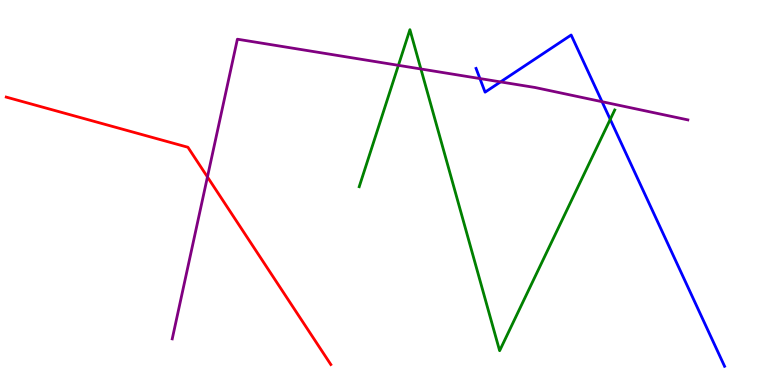[{'lines': ['blue', 'red'], 'intersections': []}, {'lines': ['green', 'red'], 'intersections': []}, {'lines': ['purple', 'red'], 'intersections': [{'x': 2.68, 'y': 5.4}]}, {'lines': ['blue', 'green'], 'intersections': [{'x': 7.87, 'y': 6.9}]}, {'lines': ['blue', 'purple'], 'intersections': [{'x': 6.19, 'y': 7.96}, {'x': 6.46, 'y': 7.87}, {'x': 7.77, 'y': 7.36}]}, {'lines': ['green', 'purple'], 'intersections': [{'x': 5.14, 'y': 8.3}, {'x': 5.43, 'y': 8.21}]}]